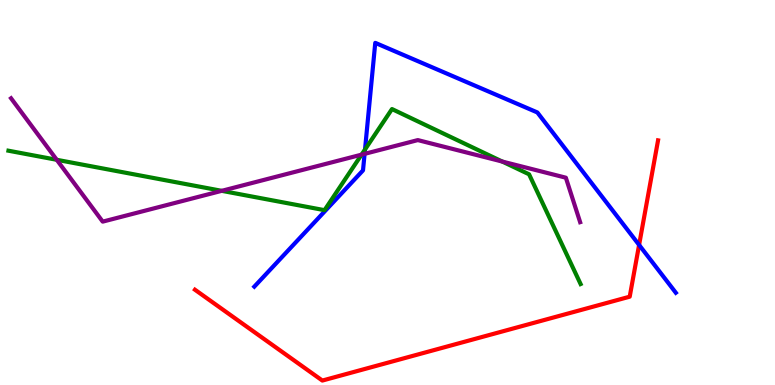[{'lines': ['blue', 'red'], 'intersections': [{'x': 8.25, 'y': 3.64}]}, {'lines': ['green', 'red'], 'intersections': []}, {'lines': ['purple', 'red'], 'intersections': []}, {'lines': ['blue', 'green'], 'intersections': [{'x': 4.71, 'y': 6.12}]}, {'lines': ['blue', 'purple'], 'intersections': [{'x': 4.7, 'y': 6.0}]}, {'lines': ['green', 'purple'], 'intersections': [{'x': 0.732, 'y': 5.85}, {'x': 2.86, 'y': 5.04}, {'x': 4.67, 'y': 5.98}, {'x': 6.48, 'y': 5.8}]}]